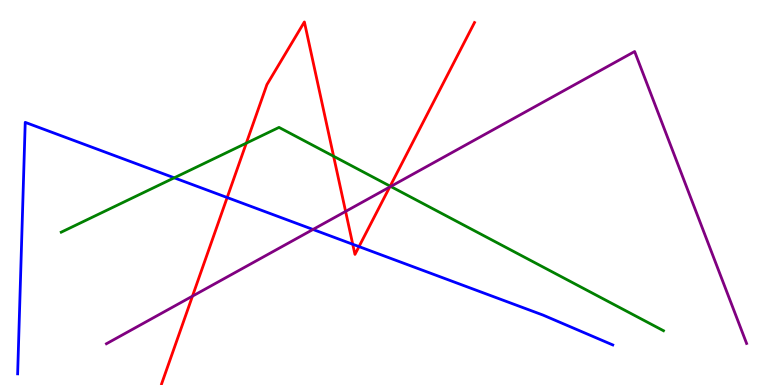[{'lines': ['blue', 'red'], 'intersections': [{'x': 2.93, 'y': 4.87}, {'x': 4.55, 'y': 3.66}, {'x': 4.63, 'y': 3.6}]}, {'lines': ['green', 'red'], 'intersections': [{'x': 3.18, 'y': 6.28}, {'x': 4.3, 'y': 5.94}, {'x': 5.03, 'y': 5.16}]}, {'lines': ['purple', 'red'], 'intersections': [{'x': 2.48, 'y': 2.31}, {'x': 4.46, 'y': 4.51}, {'x': 5.03, 'y': 5.14}]}, {'lines': ['blue', 'green'], 'intersections': [{'x': 2.25, 'y': 5.38}]}, {'lines': ['blue', 'purple'], 'intersections': [{'x': 4.04, 'y': 4.04}]}, {'lines': ['green', 'purple'], 'intersections': [{'x': 5.04, 'y': 5.16}]}]